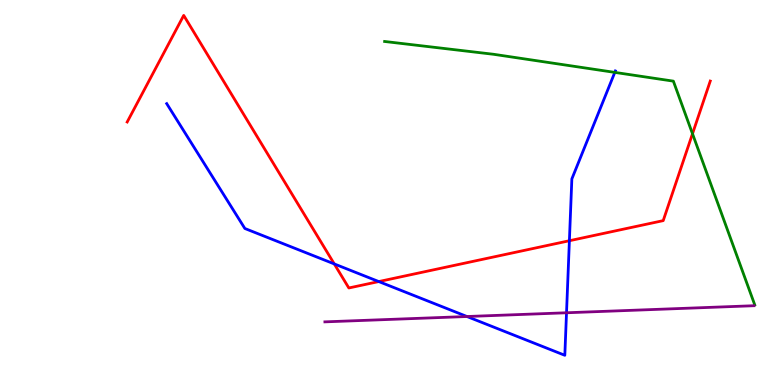[{'lines': ['blue', 'red'], 'intersections': [{'x': 4.31, 'y': 3.14}, {'x': 4.89, 'y': 2.69}, {'x': 7.35, 'y': 3.75}]}, {'lines': ['green', 'red'], 'intersections': [{'x': 8.94, 'y': 6.53}]}, {'lines': ['purple', 'red'], 'intersections': []}, {'lines': ['blue', 'green'], 'intersections': [{'x': 7.93, 'y': 8.12}]}, {'lines': ['blue', 'purple'], 'intersections': [{'x': 6.03, 'y': 1.78}, {'x': 7.31, 'y': 1.88}]}, {'lines': ['green', 'purple'], 'intersections': []}]